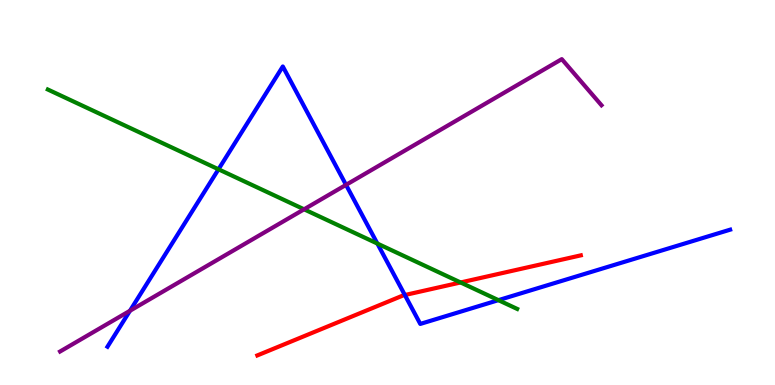[{'lines': ['blue', 'red'], 'intersections': [{'x': 5.22, 'y': 2.34}]}, {'lines': ['green', 'red'], 'intersections': [{'x': 5.94, 'y': 2.66}]}, {'lines': ['purple', 'red'], 'intersections': []}, {'lines': ['blue', 'green'], 'intersections': [{'x': 2.82, 'y': 5.6}, {'x': 4.87, 'y': 3.67}, {'x': 6.43, 'y': 2.2}]}, {'lines': ['blue', 'purple'], 'intersections': [{'x': 1.68, 'y': 1.93}, {'x': 4.46, 'y': 5.2}]}, {'lines': ['green', 'purple'], 'intersections': [{'x': 3.92, 'y': 4.56}]}]